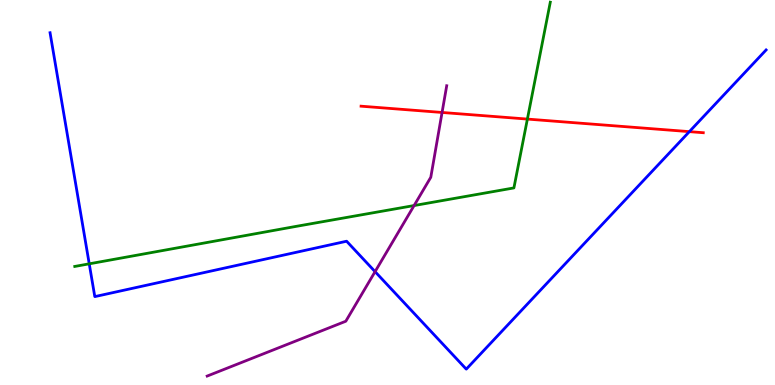[{'lines': ['blue', 'red'], 'intersections': [{'x': 8.9, 'y': 6.58}]}, {'lines': ['green', 'red'], 'intersections': [{'x': 6.81, 'y': 6.91}]}, {'lines': ['purple', 'red'], 'intersections': [{'x': 5.7, 'y': 7.08}]}, {'lines': ['blue', 'green'], 'intersections': [{'x': 1.15, 'y': 3.15}]}, {'lines': ['blue', 'purple'], 'intersections': [{'x': 4.84, 'y': 2.94}]}, {'lines': ['green', 'purple'], 'intersections': [{'x': 5.34, 'y': 4.66}]}]